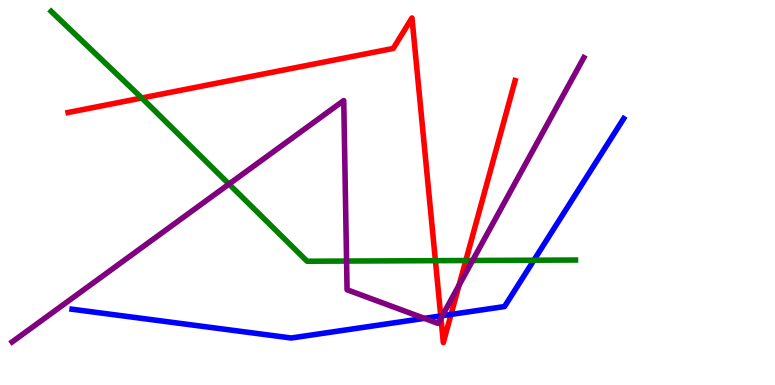[{'lines': ['blue', 'red'], 'intersections': [{'x': 5.69, 'y': 1.79}, {'x': 5.82, 'y': 1.83}]}, {'lines': ['green', 'red'], 'intersections': [{'x': 1.83, 'y': 7.45}, {'x': 5.62, 'y': 3.23}, {'x': 6.01, 'y': 3.23}]}, {'lines': ['purple', 'red'], 'intersections': [{'x': 5.69, 'y': 1.74}, {'x': 5.92, 'y': 2.59}]}, {'lines': ['blue', 'green'], 'intersections': [{'x': 6.89, 'y': 3.24}]}, {'lines': ['blue', 'purple'], 'intersections': [{'x': 5.48, 'y': 1.73}, {'x': 5.71, 'y': 1.8}]}, {'lines': ['green', 'purple'], 'intersections': [{'x': 2.95, 'y': 5.22}, {'x': 4.47, 'y': 3.22}, {'x': 6.1, 'y': 3.23}]}]